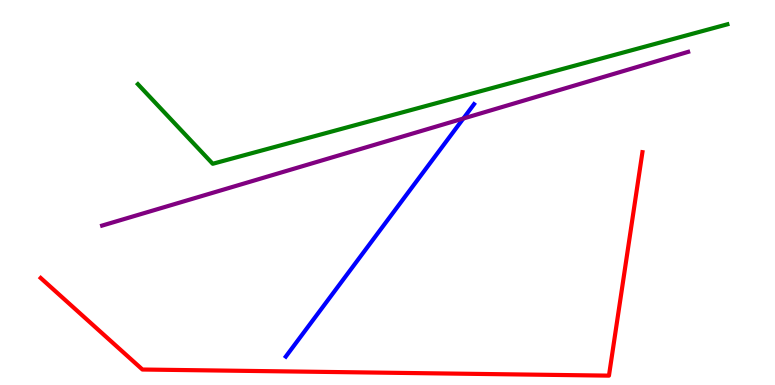[{'lines': ['blue', 'red'], 'intersections': []}, {'lines': ['green', 'red'], 'intersections': []}, {'lines': ['purple', 'red'], 'intersections': []}, {'lines': ['blue', 'green'], 'intersections': []}, {'lines': ['blue', 'purple'], 'intersections': [{'x': 5.98, 'y': 6.92}]}, {'lines': ['green', 'purple'], 'intersections': []}]